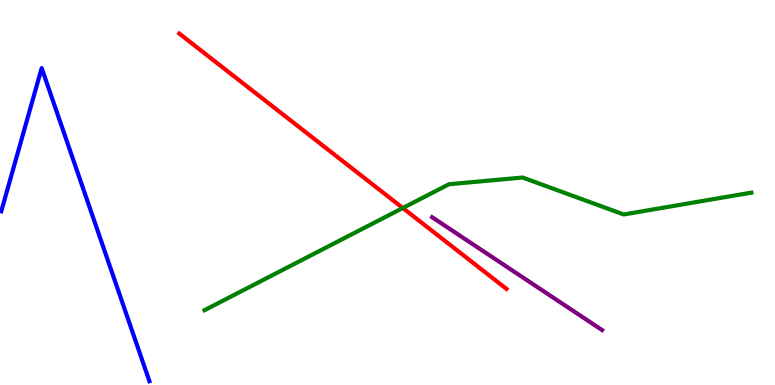[{'lines': ['blue', 'red'], 'intersections': []}, {'lines': ['green', 'red'], 'intersections': [{'x': 5.2, 'y': 4.6}]}, {'lines': ['purple', 'red'], 'intersections': []}, {'lines': ['blue', 'green'], 'intersections': []}, {'lines': ['blue', 'purple'], 'intersections': []}, {'lines': ['green', 'purple'], 'intersections': []}]